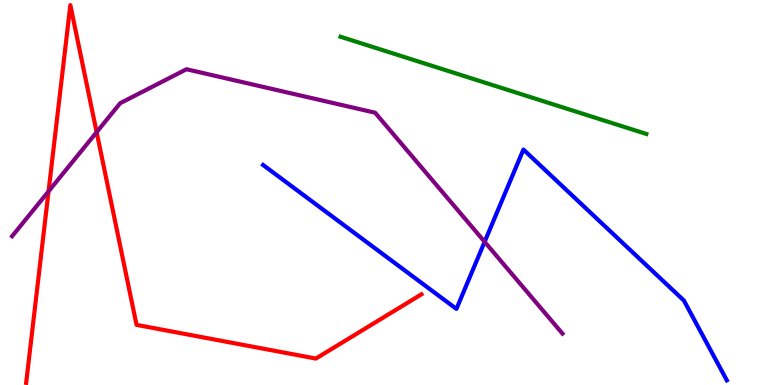[{'lines': ['blue', 'red'], 'intersections': []}, {'lines': ['green', 'red'], 'intersections': []}, {'lines': ['purple', 'red'], 'intersections': [{'x': 0.627, 'y': 5.03}, {'x': 1.25, 'y': 6.57}]}, {'lines': ['blue', 'green'], 'intersections': []}, {'lines': ['blue', 'purple'], 'intersections': [{'x': 6.25, 'y': 3.72}]}, {'lines': ['green', 'purple'], 'intersections': []}]